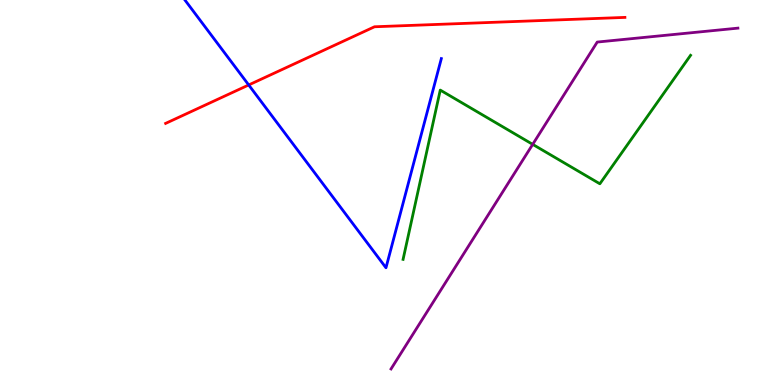[{'lines': ['blue', 'red'], 'intersections': [{'x': 3.21, 'y': 7.79}]}, {'lines': ['green', 'red'], 'intersections': []}, {'lines': ['purple', 'red'], 'intersections': []}, {'lines': ['blue', 'green'], 'intersections': []}, {'lines': ['blue', 'purple'], 'intersections': []}, {'lines': ['green', 'purple'], 'intersections': [{'x': 6.87, 'y': 6.25}]}]